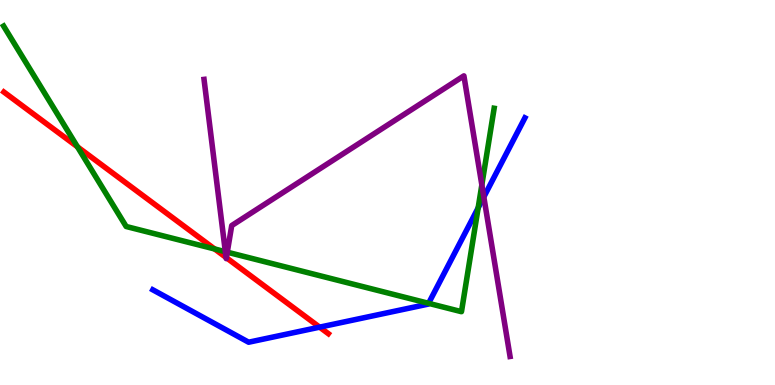[{'lines': ['blue', 'red'], 'intersections': [{'x': 4.12, 'y': 1.5}]}, {'lines': ['green', 'red'], 'intersections': [{'x': 0.999, 'y': 6.19}, {'x': 2.77, 'y': 3.53}]}, {'lines': ['purple', 'red'], 'intersections': [{'x': 2.92, 'y': 3.31}, {'x': 2.92, 'y': 3.31}]}, {'lines': ['blue', 'green'], 'intersections': [{'x': 5.53, 'y': 2.12}, {'x': 6.17, 'y': 4.6}]}, {'lines': ['blue', 'purple'], 'intersections': [{'x': 6.24, 'y': 4.88}]}, {'lines': ['green', 'purple'], 'intersections': [{'x': 2.91, 'y': 3.46}, {'x': 2.93, 'y': 3.45}, {'x': 6.22, 'y': 5.2}]}]